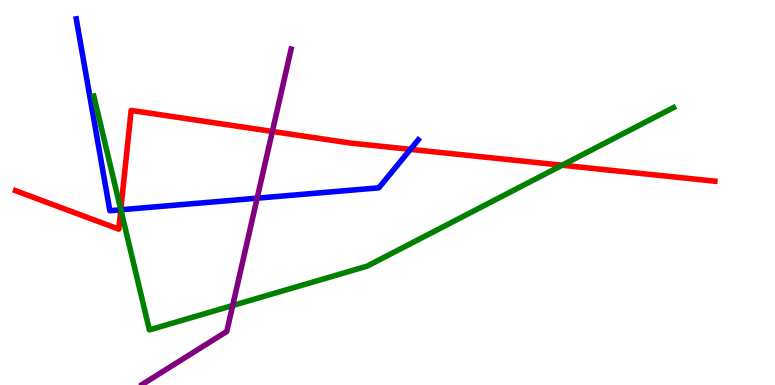[{'lines': ['blue', 'red'], 'intersections': [{'x': 1.56, 'y': 4.55}, {'x': 5.3, 'y': 6.12}]}, {'lines': ['green', 'red'], 'intersections': [{'x': 1.56, 'y': 4.55}, {'x': 7.25, 'y': 5.71}]}, {'lines': ['purple', 'red'], 'intersections': [{'x': 3.51, 'y': 6.59}]}, {'lines': ['blue', 'green'], 'intersections': [{'x': 1.56, 'y': 4.55}]}, {'lines': ['blue', 'purple'], 'intersections': [{'x': 3.32, 'y': 4.85}]}, {'lines': ['green', 'purple'], 'intersections': [{'x': 3.0, 'y': 2.06}]}]